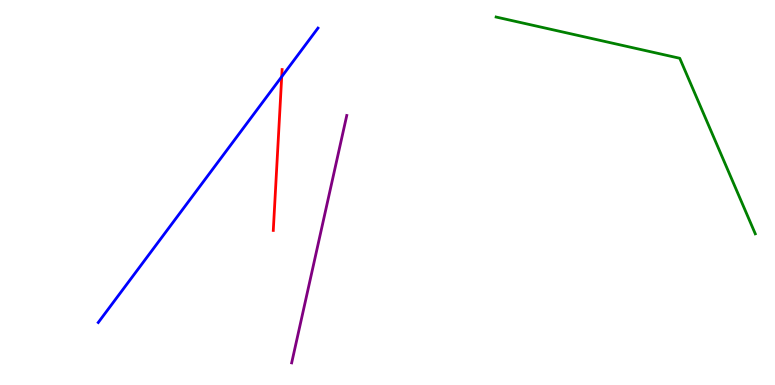[{'lines': ['blue', 'red'], 'intersections': [{'x': 3.63, 'y': 8.01}]}, {'lines': ['green', 'red'], 'intersections': []}, {'lines': ['purple', 'red'], 'intersections': []}, {'lines': ['blue', 'green'], 'intersections': []}, {'lines': ['blue', 'purple'], 'intersections': []}, {'lines': ['green', 'purple'], 'intersections': []}]